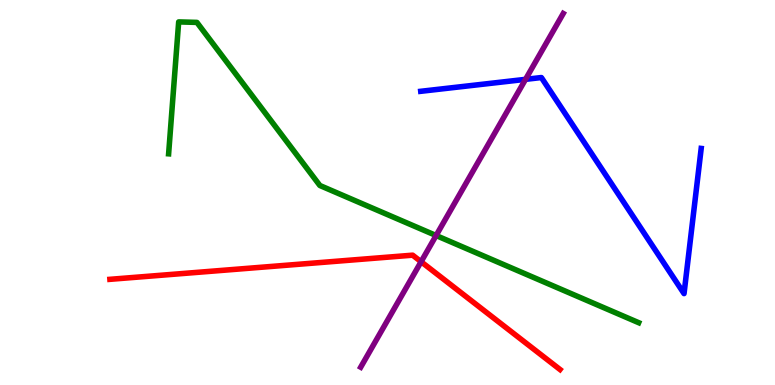[{'lines': ['blue', 'red'], 'intersections': []}, {'lines': ['green', 'red'], 'intersections': []}, {'lines': ['purple', 'red'], 'intersections': [{'x': 5.43, 'y': 3.2}]}, {'lines': ['blue', 'green'], 'intersections': []}, {'lines': ['blue', 'purple'], 'intersections': [{'x': 6.78, 'y': 7.94}]}, {'lines': ['green', 'purple'], 'intersections': [{'x': 5.63, 'y': 3.88}]}]